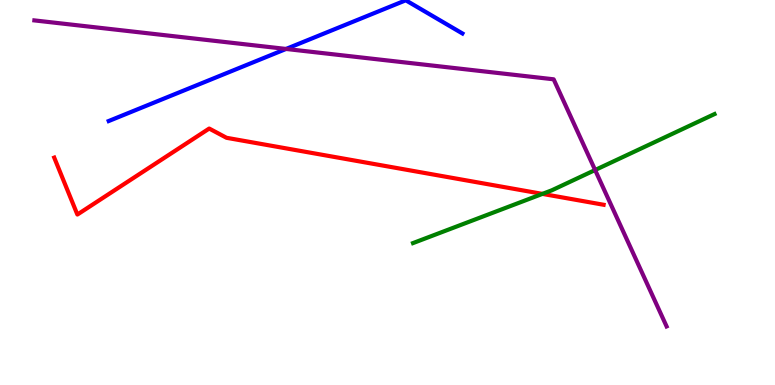[{'lines': ['blue', 'red'], 'intersections': []}, {'lines': ['green', 'red'], 'intersections': [{'x': 7.0, 'y': 4.96}]}, {'lines': ['purple', 'red'], 'intersections': []}, {'lines': ['blue', 'green'], 'intersections': []}, {'lines': ['blue', 'purple'], 'intersections': [{'x': 3.69, 'y': 8.73}]}, {'lines': ['green', 'purple'], 'intersections': [{'x': 7.68, 'y': 5.58}]}]